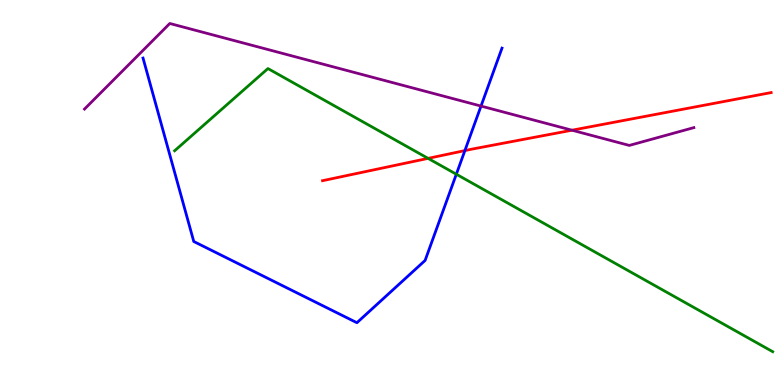[{'lines': ['blue', 'red'], 'intersections': [{'x': 6.0, 'y': 6.09}]}, {'lines': ['green', 'red'], 'intersections': [{'x': 5.52, 'y': 5.89}]}, {'lines': ['purple', 'red'], 'intersections': [{'x': 7.38, 'y': 6.62}]}, {'lines': ['blue', 'green'], 'intersections': [{'x': 5.89, 'y': 5.47}]}, {'lines': ['blue', 'purple'], 'intersections': [{'x': 6.21, 'y': 7.24}]}, {'lines': ['green', 'purple'], 'intersections': []}]